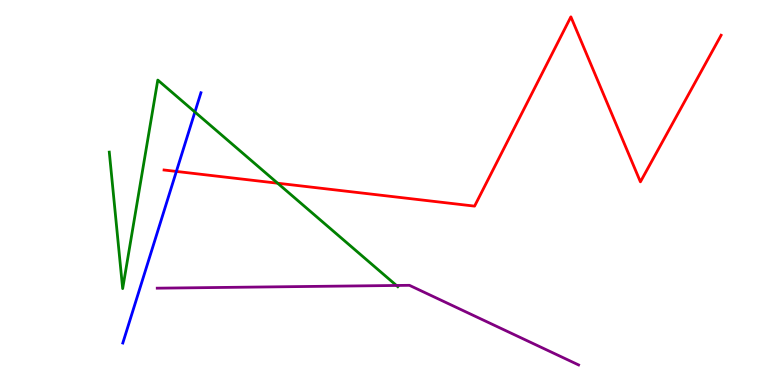[{'lines': ['blue', 'red'], 'intersections': [{'x': 2.28, 'y': 5.55}]}, {'lines': ['green', 'red'], 'intersections': [{'x': 3.58, 'y': 5.24}]}, {'lines': ['purple', 'red'], 'intersections': []}, {'lines': ['blue', 'green'], 'intersections': [{'x': 2.51, 'y': 7.09}]}, {'lines': ['blue', 'purple'], 'intersections': []}, {'lines': ['green', 'purple'], 'intersections': [{'x': 5.12, 'y': 2.59}]}]